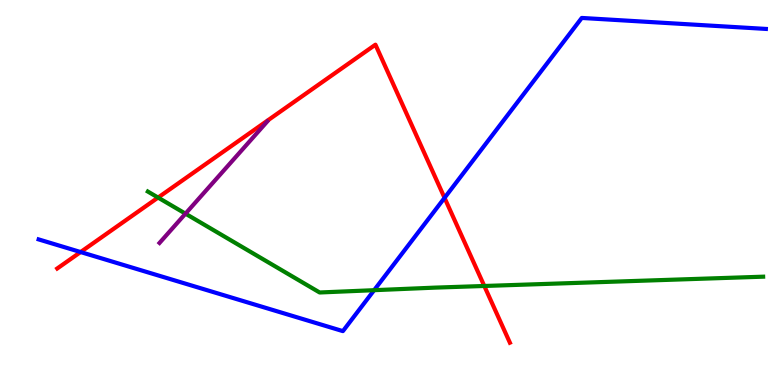[{'lines': ['blue', 'red'], 'intersections': [{'x': 1.04, 'y': 3.45}, {'x': 5.74, 'y': 4.86}]}, {'lines': ['green', 'red'], 'intersections': [{'x': 2.04, 'y': 4.87}, {'x': 6.25, 'y': 2.57}]}, {'lines': ['purple', 'red'], 'intersections': []}, {'lines': ['blue', 'green'], 'intersections': [{'x': 4.83, 'y': 2.46}]}, {'lines': ['blue', 'purple'], 'intersections': []}, {'lines': ['green', 'purple'], 'intersections': [{'x': 2.39, 'y': 4.45}]}]